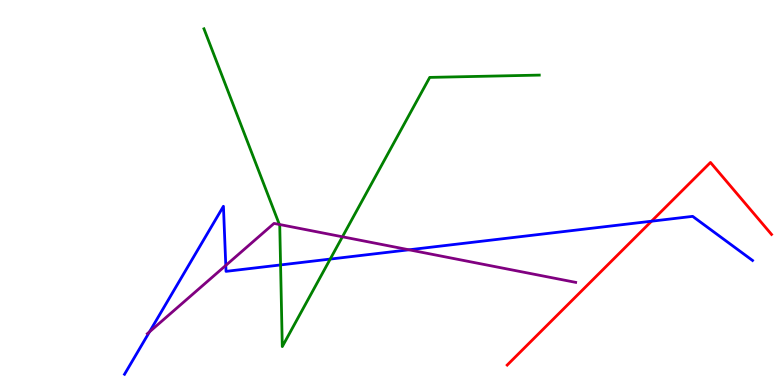[{'lines': ['blue', 'red'], 'intersections': [{'x': 8.41, 'y': 4.25}]}, {'lines': ['green', 'red'], 'intersections': []}, {'lines': ['purple', 'red'], 'intersections': []}, {'lines': ['blue', 'green'], 'intersections': [{'x': 3.62, 'y': 3.12}, {'x': 4.26, 'y': 3.27}]}, {'lines': ['blue', 'purple'], 'intersections': [{'x': 1.93, 'y': 1.38}, {'x': 2.91, 'y': 3.11}, {'x': 5.28, 'y': 3.51}]}, {'lines': ['green', 'purple'], 'intersections': [{'x': 3.6, 'y': 4.17}, {'x': 4.42, 'y': 3.85}]}]